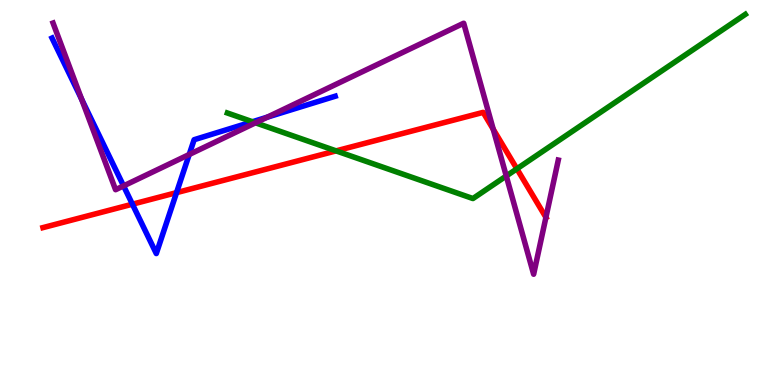[{'lines': ['blue', 'red'], 'intersections': [{'x': 1.71, 'y': 4.7}, {'x': 2.28, 'y': 5.0}]}, {'lines': ['green', 'red'], 'intersections': [{'x': 4.34, 'y': 6.08}, {'x': 6.67, 'y': 5.62}]}, {'lines': ['purple', 'red'], 'intersections': [{'x': 6.36, 'y': 6.64}, {'x': 7.04, 'y': 4.35}]}, {'lines': ['blue', 'green'], 'intersections': [{'x': 3.26, 'y': 6.84}]}, {'lines': ['blue', 'purple'], 'intersections': [{'x': 1.05, 'y': 7.42}, {'x': 1.59, 'y': 5.17}, {'x': 2.44, 'y': 5.99}, {'x': 3.45, 'y': 6.96}]}, {'lines': ['green', 'purple'], 'intersections': [{'x': 3.3, 'y': 6.81}, {'x': 6.53, 'y': 5.43}]}]